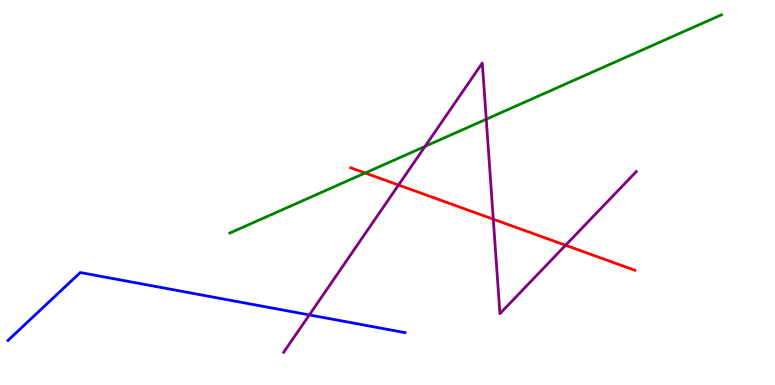[{'lines': ['blue', 'red'], 'intersections': []}, {'lines': ['green', 'red'], 'intersections': [{'x': 4.71, 'y': 5.51}]}, {'lines': ['purple', 'red'], 'intersections': [{'x': 5.14, 'y': 5.19}, {'x': 6.37, 'y': 4.31}, {'x': 7.3, 'y': 3.63}]}, {'lines': ['blue', 'green'], 'intersections': []}, {'lines': ['blue', 'purple'], 'intersections': [{'x': 3.99, 'y': 1.82}]}, {'lines': ['green', 'purple'], 'intersections': [{'x': 5.48, 'y': 6.2}, {'x': 6.27, 'y': 6.9}]}]